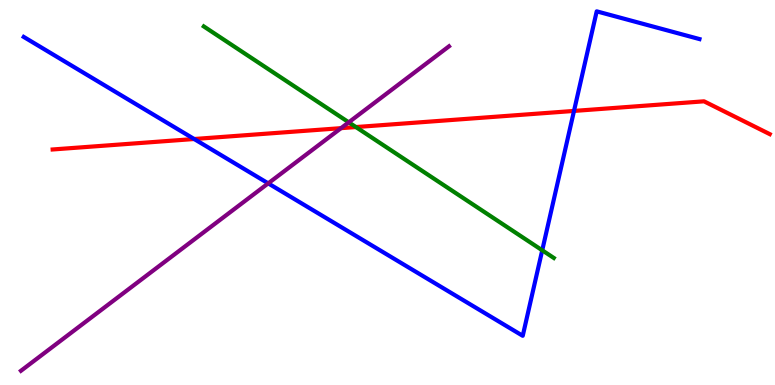[{'lines': ['blue', 'red'], 'intersections': [{'x': 2.51, 'y': 6.39}, {'x': 7.41, 'y': 7.12}]}, {'lines': ['green', 'red'], 'intersections': [{'x': 4.59, 'y': 6.7}]}, {'lines': ['purple', 'red'], 'intersections': [{'x': 4.4, 'y': 6.67}]}, {'lines': ['blue', 'green'], 'intersections': [{'x': 7.0, 'y': 3.5}]}, {'lines': ['blue', 'purple'], 'intersections': [{'x': 3.46, 'y': 5.24}]}, {'lines': ['green', 'purple'], 'intersections': [{'x': 4.5, 'y': 6.82}]}]